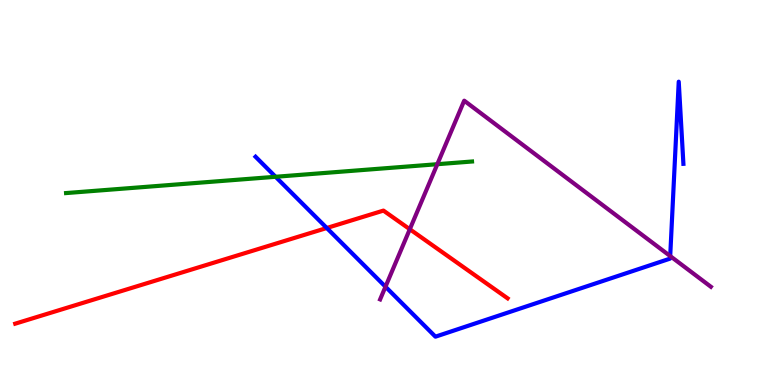[{'lines': ['blue', 'red'], 'intersections': [{'x': 4.22, 'y': 4.08}]}, {'lines': ['green', 'red'], 'intersections': []}, {'lines': ['purple', 'red'], 'intersections': [{'x': 5.29, 'y': 4.05}]}, {'lines': ['blue', 'green'], 'intersections': [{'x': 3.56, 'y': 5.41}]}, {'lines': ['blue', 'purple'], 'intersections': [{'x': 4.97, 'y': 2.55}, {'x': 8.65, 'y': 3.35}]}, {'lines': ['green', 'purple'], 'intersections': [{'x': 5.64, 'y': 5.73}]}]